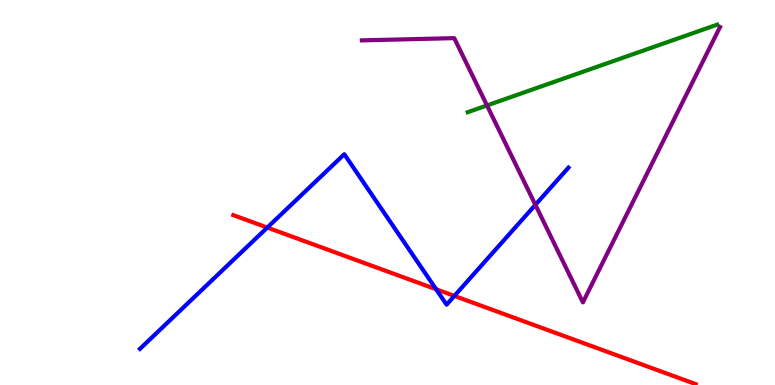[{'lines': ['blue', 'red'], 'intersections': [{'x': 3.45, 'y': 4.09}, {'x': 5.63, 'y': 2.49}, {'x': 5.86, 'y': 2.31}]}, {'lines': ['green', 'red'], 'intersections': []}, {'lines': ['purple', 'red'], 'intersections': []}, {'lines': ['blue', 'green'], 'intersections': []}, {'lines': ['blue', 'purple'], 'intersections': [{'x': 6.91, 'y': 4.68}]}, {'lines': ['green', 'purple'], 'intersections': [{'x': 6.28, 'y': 7.26}]}]